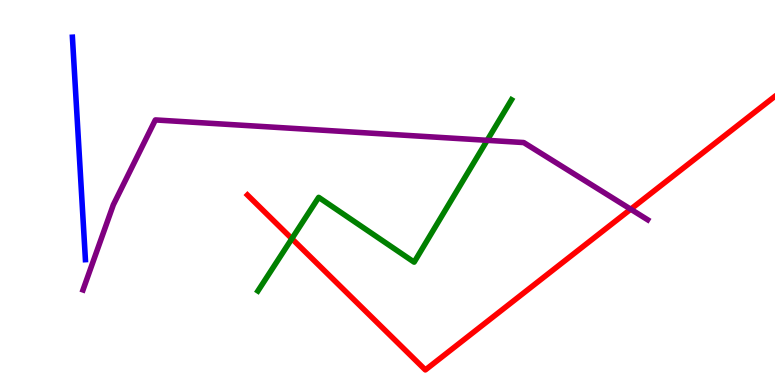[{'lines': ['blue', 'red'], 'intersections': []}, {'lines': ['green', 'red'], 'intersections': [{'x': 3.77, 'y': 3.8}]}, {'lines': ['purple', 'red'], 'intersections': [{'x': 8.14, 'y': 4.57}]}, {'lines': ['blue', 'green'], 'intersections': []}, {'lines': ['blue', 'purple'], 'intersections': []}, {'lines': ['green', 'purple'], 'intersections': [{'x': 6.29, 'y': 6.36}]}]